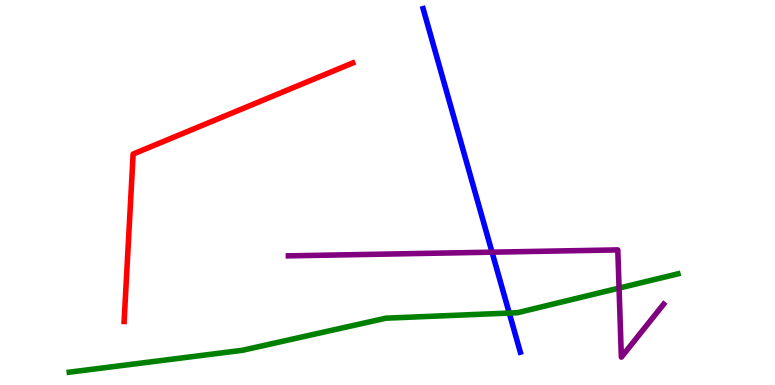[{'lines': ['blue', 'red'], 'intersections': []}, {'lines': ['green', 'red'], 'intersections': []}, {'lines': ['purple', 'red'], 'intersections': []}, {'lines': ['blue', 'green'], 'intersections': [{'x': 6.57, 'y': 1.87}]}, {'lines': ['blue', 'purple'], 'intersections': [{'x': 6.35, 'y': 3.45}]}, {'lines': ['green', 'purple'], 'intersections': [{'x': 7.99, 'y': 2.52}]}]